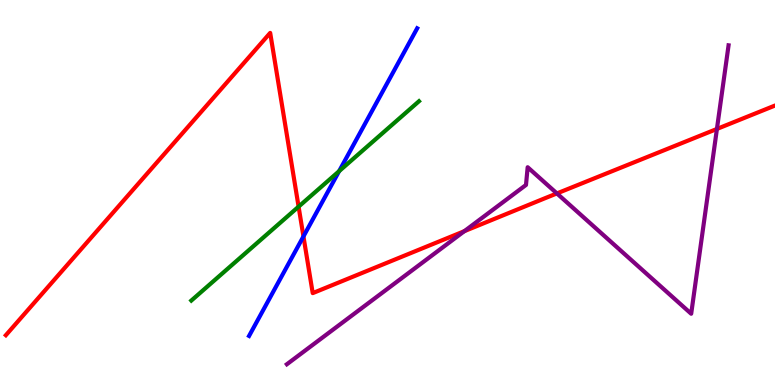[{'lines': ['blue', 'red'], 'intersections': [{'x': 3.92, 'y': 3.86}]}, {'lines': ['green', 'red'], 'intersections': [{'x': 3.85, 'y': 4.63}]}, {'lines': ['purple', 'red'], 'intersections': [{'x': 5.99, 'y': 4.0}, {'x': 7.19, 'y': 4.98}, {'x': 9.25, 'y': 6.65}]}, {'lines': ['blue', 'green'], 'intersections': [{'x': 4.38, 'y': 5.55}]}, {'lines': ['blue', 'purple'], 'intersections': []}, {'lines': ['green', 'purple'], 'intersections': []}]